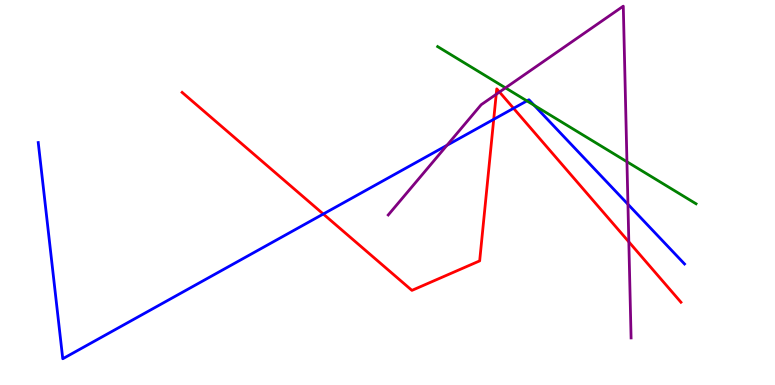[{'lines': ['blue', 'red'], 'intersections': [{'x': 4.17, 'y': 4.44}, {'x': 6.37, 'y': 6.9}, {'x': 6.63, 'y': 7.19}]}, {'lines': ['green', 'red'], 'intersections': []}, {'lines': ['purple', 'red'], 'intersections': [{'x': 6.4, 'y': 7.55}, {'x': 6.45, 'y': 7.61}, {'x': 8.11, 'y': 3.72}]}, {'lines': ['blue', 'green'], 'intersections': [{'x': 6.8, 'y': 7.38}, {'x': 6.89, 'y': 7.26}]}, {'lines': ['blue', 'purple'], 'intersections': [{'x': 5.77, 'y': 6.23}, {'x': 8.1, 'y': 4.69}]}, {'lines': ['green', 'purple'], 'intersections': [{'x': 6.52, 'y': 7.72}, {'x': 8.09, 'y': 5.8}]}]